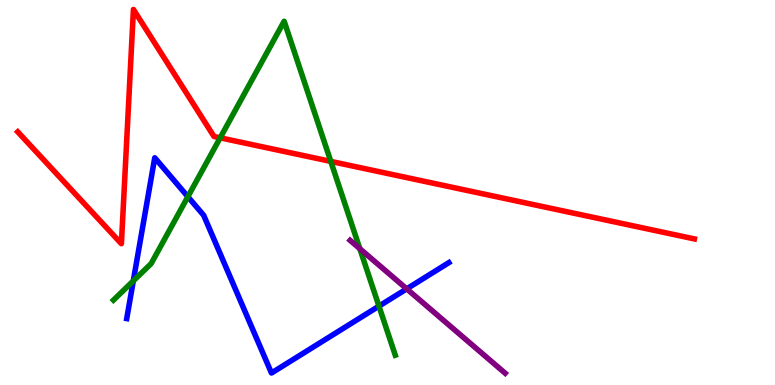[{'lines': ['blue', 'red'], 'intersections': []}, {'lines': ['green', 'red'], 'intersections': [{'x': 2.84, 'y': 6.42}, {'x': 4.27, 'y': 5.81}]}, {'lines': ['purple', 'red'], 'intersections': []}, {'lines': ['blue', 'green'], 'intersections': [{'x': 1.72, 'y': 2.7}, {'x': 2.42, 'y': 4.89}, {'x': 4.89, 'y': 2.05}]}, {'lines': ['blue', 'purple'], 'intersections': [{'x': 5.25, 'y': 2.5}]}, {'lines': ['green', 'purple'], 'intersections': [{'x': 4.64, 'y': 3.54}]}]